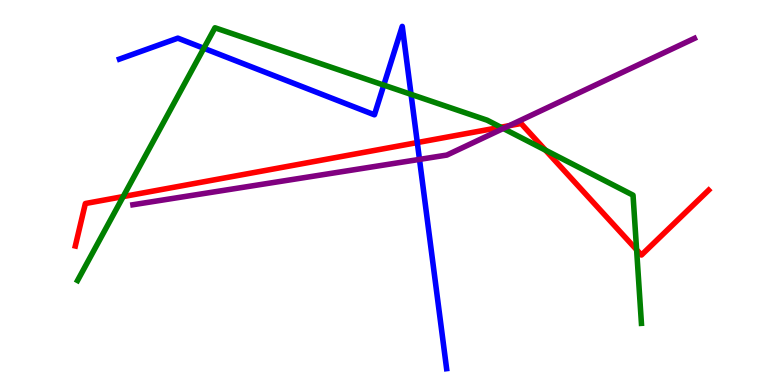[{'lines': ['blue', 'red'], 'intersections': [{'x': 5.38, 'y': 6.3}]}, {'lines': ['green', 'red'], 'intersections': [{'x': 1.59, 'y': 4.89}, {'x': 6.46, 'y': 6.7}, {'x': 7.04, 'y': 6.1}, {'x': 8.21, 'y': 3.51}]}, {'lines': ['purple', 'red'], 'intersections': [{'x': 6.57, 'y': 6.74}]}, {'lines': ['blue', 'green'], 'intersections': [{'x': 2.63, 'y': 8.75}, {'x': 4.95, 'y': 7.79}, {'x': 5.3, 'y': 7.55}]}, {'lines': ['blue', 'purple'], 'intersections': [{'x': 5.41, 'y': 5.86}]}, {'lines': ['green', 'purple'], 'intersections': [{'x': 6.49, 'y': 6.66}]}]